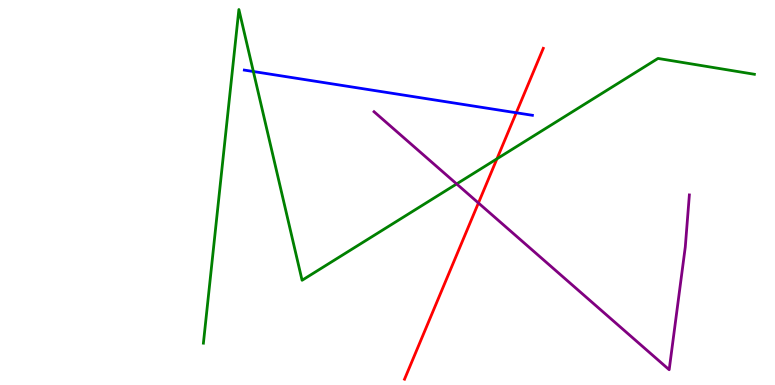[{'lines': ['blue', 'red'], 'intersections': [{'x': 6.66, 'y': 7.07}]}, {'lines': ['green', 'red'], 'intersections': [{'x': 6.41, 'y': 5.88}]}, {'lines': ['purple', 'red'], 'intersections': [{'x': 6.17, 'y': 4.73}]}, {'lines': ['blue', 'green'], 'intersections': [{'x': 3.27, 'y': 8.14}]}, {'lines': ['blue', 'purple'], 'intersections': []}, {'lines': ['green', 'purple'], 'intersections': [{'x': 5.89, 'y': 5.22}]}]